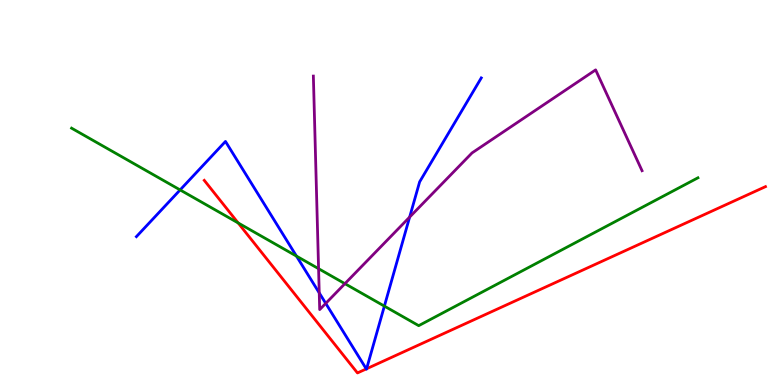[{'lines': ['blue', 'red'], 'intersections': [{'x': 4.73, 'y': 0.418}, {'x': 4.73, 'y': 0.422}]}, {'lines': ['green', 'red'], 'intersections': [{'x': 3.07, 'y': 4.21}]}, {'lines': ['purple', 'red'], 'intersections': []}, {'lines': ['blue', 'green'], 'intersections': [{'x': 2.32, 'y': 5.07}, {'x': 3.83, 'y': 3.35}, {'x': 4.96, 'y': 2.05}]}, {'lines': ['blue', 'purple'], 'intersections': [{'x': 4.12, 'y': 2.39}, {'x': 4.2, 'y': 2.12}, {'x': 5.29, 'y': 4.36}]}, {'lines': ['green', 'purple'], 'intersections': [{'x': 4.11, 'y': 3.02}, {'x': 4.45, 'y': 2.63}]}]